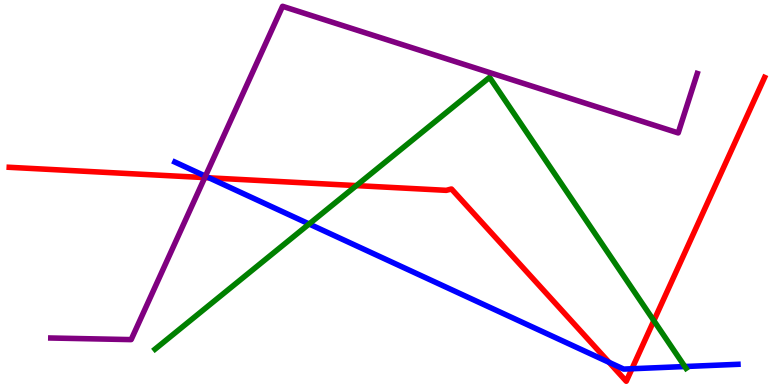[{'lines': ['blue', 'red'], 'intersections': [{'x': 2.7, 'y': 5.38}, {'x': 7.86, 'y': 0.588}, {'x': 8.15, 'y': 0.422}]}, {'lines': ['green', 'red'], 'intersections': [{'x': 4.6, 'y': 5.18}, {'x': 8.44, 'y': 1.67}]}, {'lines': ['purple', 'red'], 'intersections': [{'x': 2.64, 'y': 5.39}]}, {'lines': ['blue', 'green'], 'intersections': [{'x': 3.99, 'y': 4.18}, {'x': 8.84, 'y': 0.48}]}, {'lines': ['blue', 'purple'], 'intersections': [{'x': 2.65, 'y': 5.42}]}, {'lines': ['green', 'purple'], 'intersections': []}]